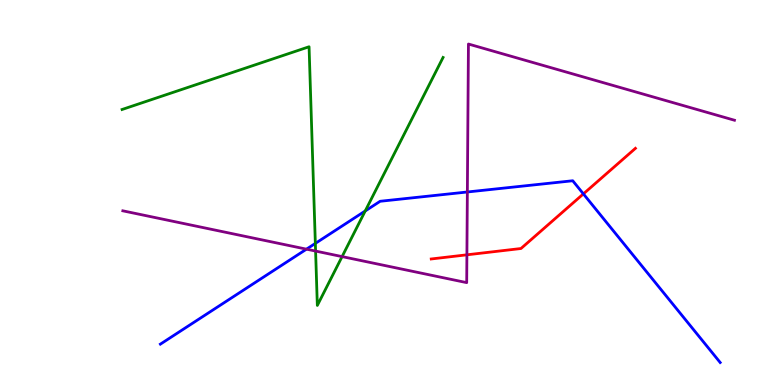[{'lines': ['blue', 'red'], 'intersections': [{'x': 7.53, 'y': 4.96}]}, {'lines': ['green', 'red'], 'intersections': []}, {'lines': ['purple', 'red'], 'intersections': [{'x': 6.02, 'y': 3.38}]}, {'lines': ['blue', 'green'], 'intersections': [{'x': 4.07, 'y': 3.68}, {'x': 4.71, 'y': 4.52}]}, {'lines': ['blue', 'purple'], 'intersections': [{'x': 3.95, 'y': 3.53}, {'x': 6.03, 'y': 5.01}]}, {'lines': ['green', 'purple'], 'intersections': [{'x': 4.07, 'y': 3.48}, {'x': 4.41, 'y': 3.33}]}]